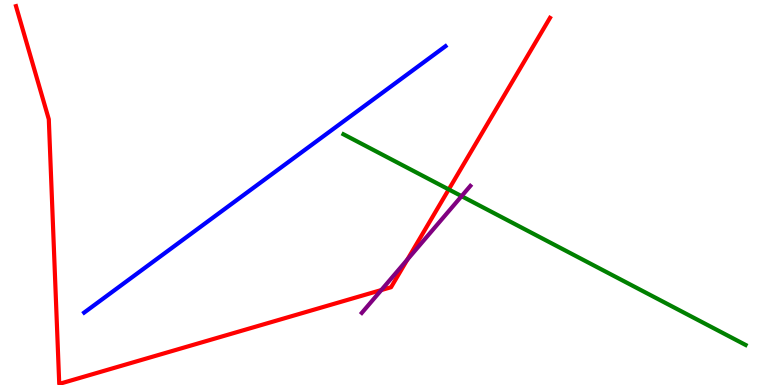[{'lines': ['blue', 'red'], 'intersections': []}, {'lines': ['green', 'red'], 'intersections': [{'x': 5.79, 'y': 5.08}]}, {'lines': ['purple', 'red'], 'intersections': [{'x': 4.92, 'y': 2.47}, {'x': 5.26, 'y': 3.26}]}, {'lines': ['blue', 'green'], 'intersections': []}, {'lines': ['blue', 'purple'], 'intersections': []}, {'lines': ['green', 'purple'], 'intersections': [{'x': 5.96, 'y': 4.9}]}]